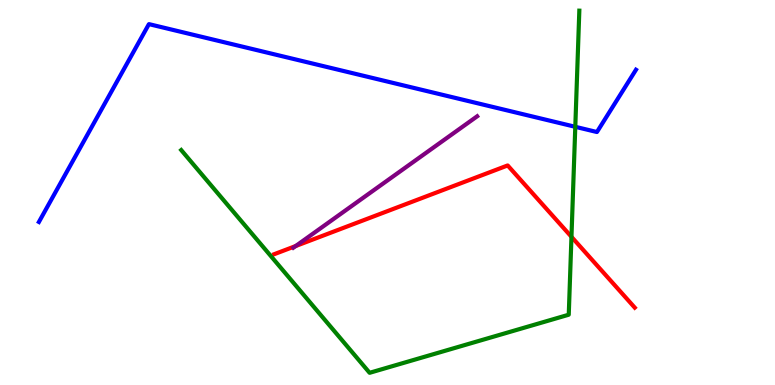[{'lines': ['blue', 'red'], 'intersections': []}, {'lines': ['green', 'red'], 'intersections': [{'x': 7.37, 'y': 3.85}]}, {'lines': ['purple', 'red'], 'intersections': [{'x': 3.82, 'y': 3.61}]}, {'lines': ['blue', 'green'], 'intersections': [{'x': 7.42, 'y': 6.71}]}, {'lines': ['blue', 'purple'], 'intersections': []}, {'lines': ['green', 'purple'], 'intersections': []}]